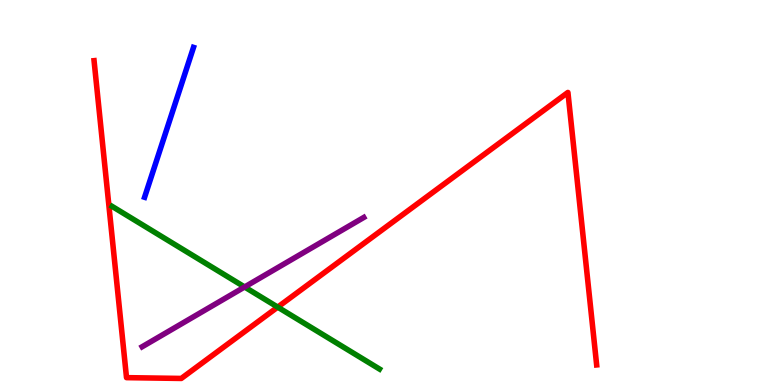[{'lines': ['blue', 'red'], 'intersections': []}, {'lines': ['green', 'red'], 'intersections': [{'x': 3.58, 'y': 2.02}]}, {'lines': ['purple', 'red'], 'intersections': []}, {'lines': ['blue', 'green'], 'intersections': []}, {'lines': ['blue', 'purple'], 'intersections': []}, {'lines': ['green', 'purple'], 'intersections': [{'x': 3.16, 'y': 2.55}]}]